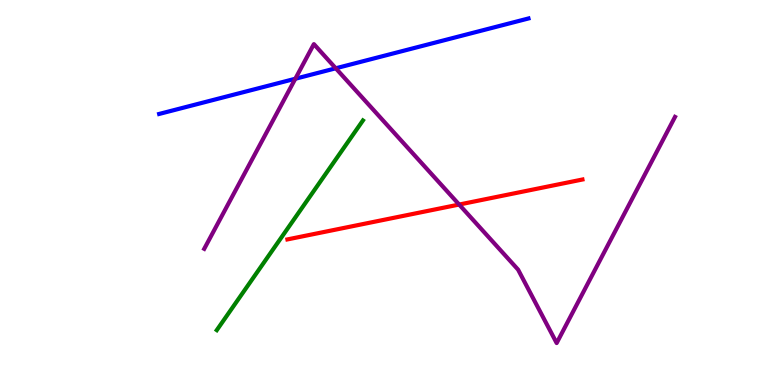[{'lines': ['blue', 'red'], 'intersections': []}, {'lines': ['green', 'red'], 'intersections': []}, {'lines': ['purple', 'red'], 'intersections': [{'x': 5.92, 'y': 4.69}]}, {'lines': ['blue', 'green'], 'intersections': []}, {'lines': ['blue', 'purple'], 'intersections': [{'x': 3.81, 'y': 7.95}, {'x': 4.33, 'y': 8.23}]}, {'lines': ['green', 'purple'], 'intersections': []}]